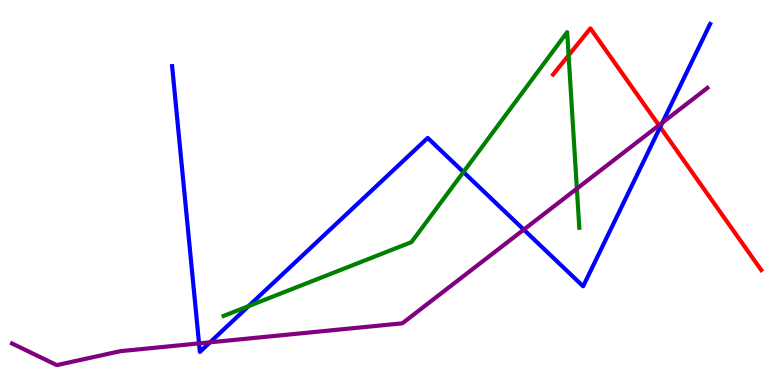[{'lines': ['blue', 'red'], 'intersections': [{'x': 8.52, 'y': 6.7}]}, {'lines': ['green', 'red'], 'intersections': [{'x': 7.34, 'y': 8.56}]}, {'lines': ['purple', 'red'], 'intersections': [{'x': 8.5, 'y': 6.74}]}, {'lines': ['blue', 'green'], 'intersections': [{'x': 3.21, 'y': 2.05}, {'x': 5.98, 'y': 5.53}]}, {'lines': ['blue', 'purple'], 'intersections': [{'x': 2.57, 'y': 1.08}, {'x': 2.71, 'y': 1.11}, {'x': 6.76, 'y': 4.04}, {'x': 8.55, 'y': 6.81}]}, {'lines': ['green', 'purple'], 'intersections': [{'x': 7.44, 'y': 5.1}]}]